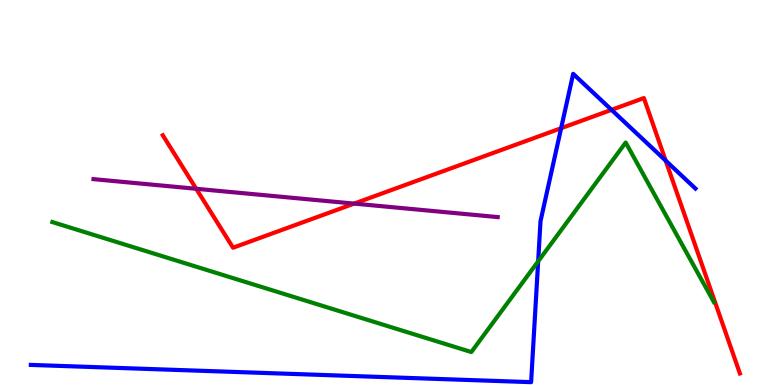[{'lines': ['blue', 'red'], 'intersections': [{'x': 7.24, 'y': 6.67}, {'x': 7.89, 'y': 7.15}, {'x': 8.59, 'y': 5.83}]}, {'lines': ['green', 'red'], 'intersections': []}, {'lines': ['purple', 'red'], 'intersections': [{'x': 2.53, 'y': 5.1}, {'x': 4.57, 'y': 4.71}]}, {'lines': ['blue', 'green'], 'intersections': [{'x': 6.94, 'y': 3.21}]}, {'lines': ['blue', 'purple'], 'intersections': []}, {'lines': ['green', 'purple'], 'intersections': []}]